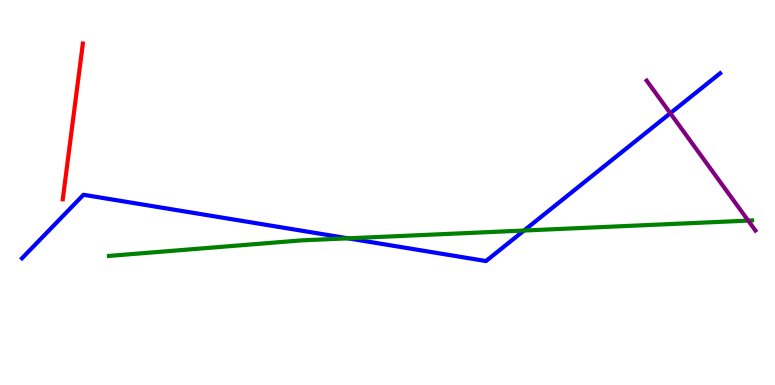[{'lines': ['blue', 'red'], 'intersections': []}, {'lines': ['green', 'red'], 'intersections': []}, {'lines': ['purple', 'red'], 'intersections': []}, {'lines': ['blue', 'green'], 'intersections': [{'x': 4.49, 'y': 3.81}, {'x': 6.76, 'y': 4.01}]}, {'lines': ['blue', 'purple'], 'intersections': [{'x': 8.65, 'y': 7.06}]}, {'lines': ['green', 'purple'], 'intersections': [{'x': 9.65, 'y': 4.27}]}]